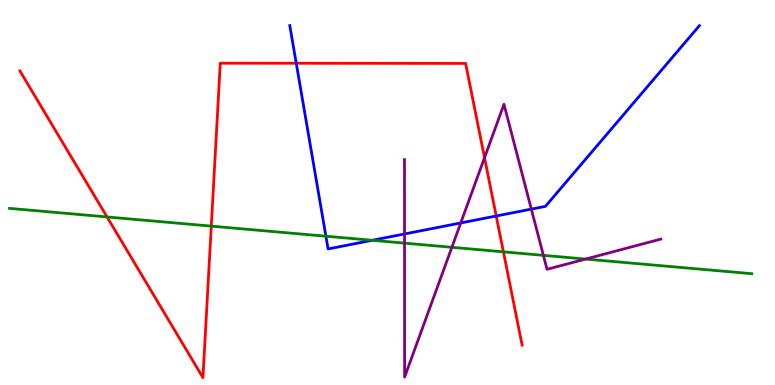[{'lines': ['blue', 'red'], 'intersections': [{'x': 3.82, 'y': 8.36}, {'x': 6.4, 'y': 4.39}]}, {'lines': ['green', 'red'], 'intersections': [{'x': 1.38, 'y': 4.36}, {'x': 2.73, 'y': 4.13}, {'x': 6.5, 'y': 3.46}]}, {'lines': ['purple', 'red'], 'intersections': [{'x': 6.25, 'y': 5.9}]}, {'lines': ['blue', 'green'], 'intersections': [{'x': 4.21, 'y': 3.86}, {'x': 4.8, 'y': 3.76}]}, {'lines': ['blue', 'purple'], 'intersections': [{'x': 5.22, 'y': 3.92}, {'x': 5.95, 'y': 4.21}, {'x': 6.86, 'y': 4.57}]}, {'lines': ['green', 'purple'], 'intersections': [{'x': 5.22, 'y': 3.68}, {'x': 5.83, 'y': 3.58}, {'x': 7.01, 'y': 3.37}, {'x': 7.56, 'y': 3.27}]}]